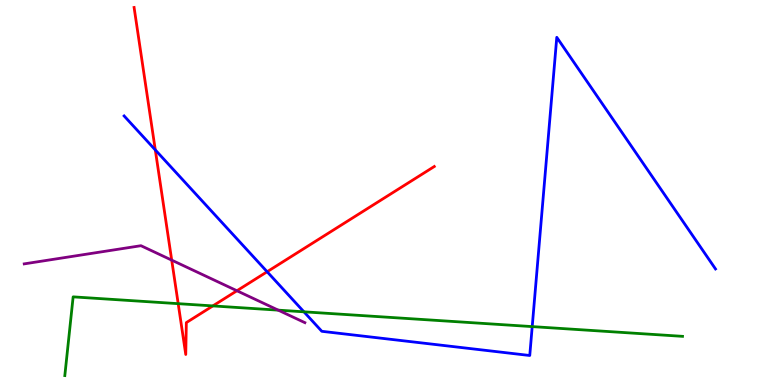[{'lines': ['blue', 'red'], 'intersections': [{'x': 2.0, 'y': 6.11}, {'x': 3.45, 'y': 2.94}]}, {'lines': ['green', 'red'], 'intersections': [{'x': 2.3, 'y': 2.11}, {'x': 2.75, 'y': 2.05}]}, {'lines': ['purple', 'red'], 'intersections': [{'x': 2.22, 'y': 3.24}, {'x': 3.06, 'y': 2.45}]}, {'lines': ['blue', 'green'], 'intersections': [{'x': 3.92, 'y': 1.9}, {'x': 6.87, 'y': 1.52}]}, {'lines': ['blue', 'purple'], 'intersections': []}, {'lines': ['green', 'purple'], 'intersections': [{'x': 3.59, 'y': 1.94}]}]